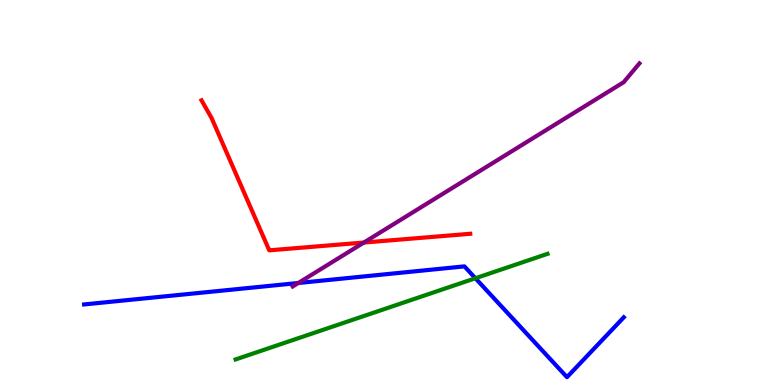[{'lines': ['blue', 'red'], 'intersections': []}, {'lines': ['green', 'red'], 'intersections': []}, {'lines': ['purple', 'red'], 'intersections': [{'x': 4.69, 'y': 3.7}]}, {'lines': ['blue', 'green'], 'intersections': [{'x': 6.13, 'y': 2.77}]}, {'lines': ['blue', 'purple'], 'intersections': [{'x': 3.85, 'y': 2.65}]}, {'lines': ['green', 'purple'], 'intersections': []}]